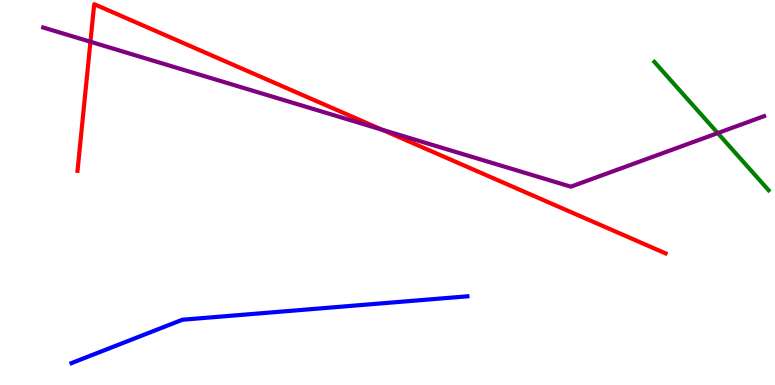[{'lines': ['blue', 'red'], 'intersections': []}, {'lines': ['green', 'red'], 'intersections': []}, {'lines': ['purple', 'red'], 'intersections': [{'x': 1.17, 'y': 8.92}, {'x': 4.93, 'y': 6.63}]}, {'lines': ['blue', 'green'], 'intersections': []}, {'lines': ['blue', 'purple'], 'intersections': []}, {'lines': ['green', 'purple'], 'intersections': [{'x': 9.26, 'y': 6.54}]}]